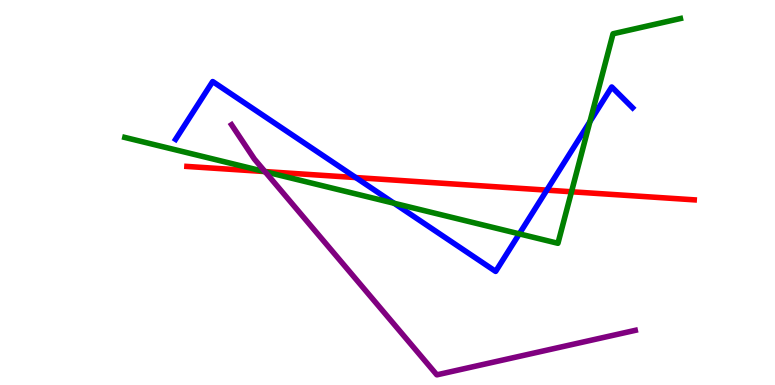[{'lines': ['blue', 'red'], 'intersections': [{'x': 4.59, 'y': 5.39}, {'x': 7.06, 'y': 5.06}]}, {'lines': ['green', 'red'], 'intersections': [{'x': 3.41, 'y': 5.54}, {'x': 7.37, 'y': 5.02}]}, {'lines': ['purple', 'red'], 'intersections': [{'x': 3.42, 'y': 5.54}]}, {'lines': ['blue', 'green'], 'intersections': [{'x': 5.08, 'y': 4.72}, {'x': 6.7, 'y': 3.93}, {'x': 7.61, 'y': 6.84}]}, {'lines': ['blue', 'purple'], 'intersections': []}, {'lines': ['green', 'purple'], 'intersections': [{'x': 3.42, 'y': 5.54}]}]